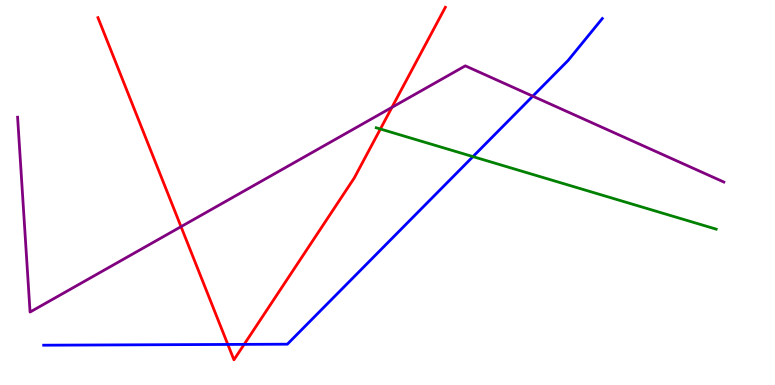[{'lines': ['blue', 'red'], 'intersections': [{'x': 2.94, 'y': 1.05}, {'x': 3.15, 'y': 1.06}]}, {'lines': ['green', 'red'], 'intersections': [{'x': 4.91, 'y': 6.65}]}, {'lines': ['purple', 'red'], 'intersections': [{'x': 2.34, 'y': 4.11}, {'x': 5.06, 'y': 7.21}]}, {'lines': ['blue', 'green'], 'intersections': [{'x': 6.1, 'y': 5.93}]}, {'lines': ['blue', 'purple'], 'intersections': [{'x': 6.87, 'y': 7.5}]}, {'lines': ['green', 'purple'], 'intersections': []}]